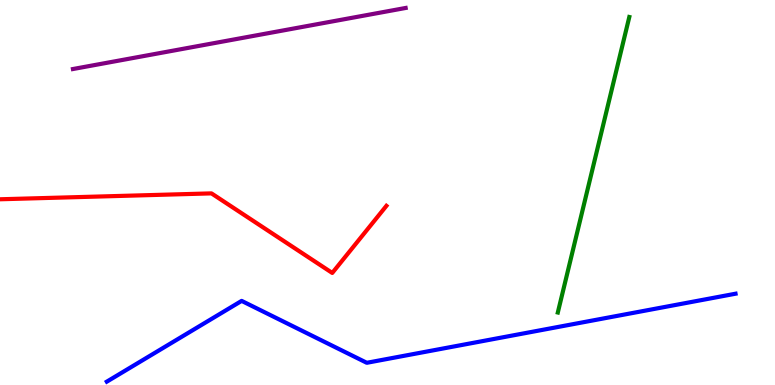[{'lines': ['blue', 'red'], 'intersections': []}, {'lines': ['green', 'red'], 'intersections': []}, {'lines': ['purple', 'red'], 'intersections': []}, {'lines': ['blue', 'green'], 'intersections': []}, {'lines': ['blue', 'purple'], 'intersections': []}, {'lines': ['green', 'purple'], 'intersections': []}]